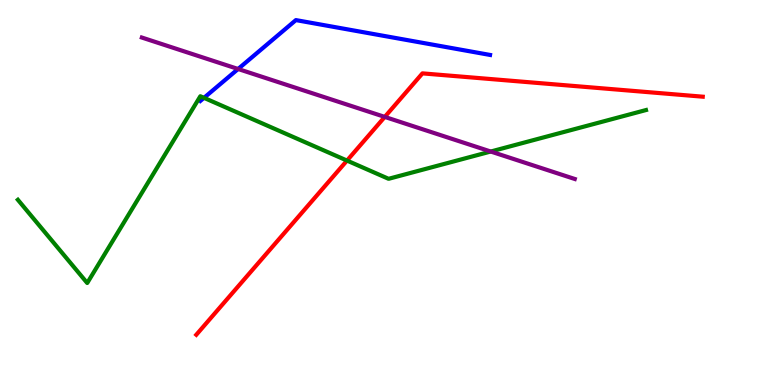[{'lines': ['blue', 'red'], 'intersections': []}, {'lines': ['green', 'red'], 'intersections': [{'x': 4.48, 'y': 5.83}]}, {'lines': ['purple', 'red'], 'intersections': [{'x': 4.96, 'y': 6.96}]}, {'lines': ['blue', 'green'], 'intersections': [{'x': 2.63, 'y': 7.46}]}, {'lines': ['blue', 'purple'], 'intersections': [{'x': 3.07, 'y': 8.21}]}, {'lines': ['green', 'purple'], 'intersections': [{'x': 6.33, 'y': 6.06}]}]